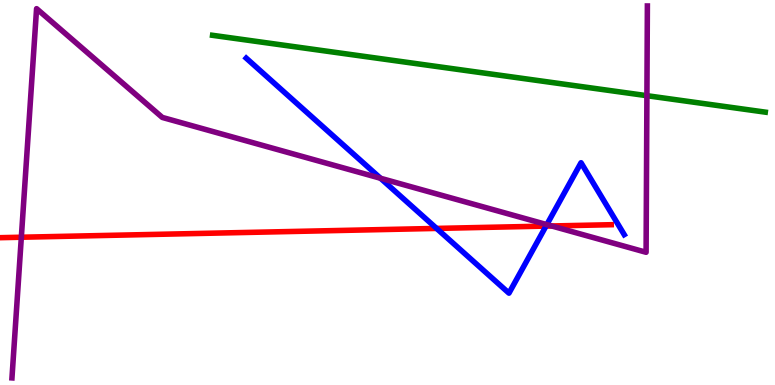[{'lines': ['blue', 'red'], 'intersections': [{'x': 5.63, 'y': 4.07}, {'x': 7.05, 'y': 4.13}]}, {'lines': ['green', 'red'], 'intersections': []}, {'lines': ['purple', 'red'], 'intersections': [{'x': 0.275, 'y': 3.84}, {'x': 7.12, 'y': 4.13}]}, {'lines': ['blue', 'green'], 'intersections': []}, {'lines': ['blue', 'purple'], 'intersections': [{'x': 4.91, 'y': 5.37}, {'x': 7.06, 'y': 4.17}]}, {'lines': ['green', 'purple'], 'intersections': [{'x': 8.35, 'y': 7.51}]}]